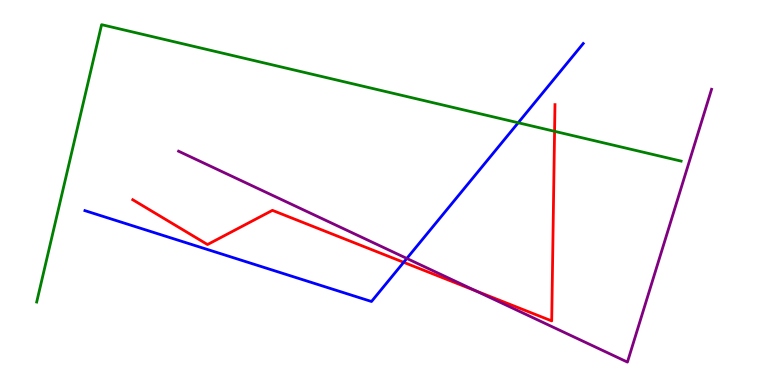[{'lines': ['blue', 'red'], 'intersections': [{'x': 5.21, 'y': 3.19}]}, {'lines': ['green', 'red'], 'intersections': [{'x': 7.16, 'y': 6.59}]}, {'lines': ['purple', 'red'], 'intersections': [{'x': 6.14, 'y': 2.44}]}, {'lines': ['blue', 'green'], 'intersections': [{'x': 6.69, 'y': 6.81}]}, {'lines': ['blue', 'purple'], 'intersections': [{'x': 5.25, 'y': 3.29}]}, {'lines': ['green', 'purple'], 'intersections': []}]